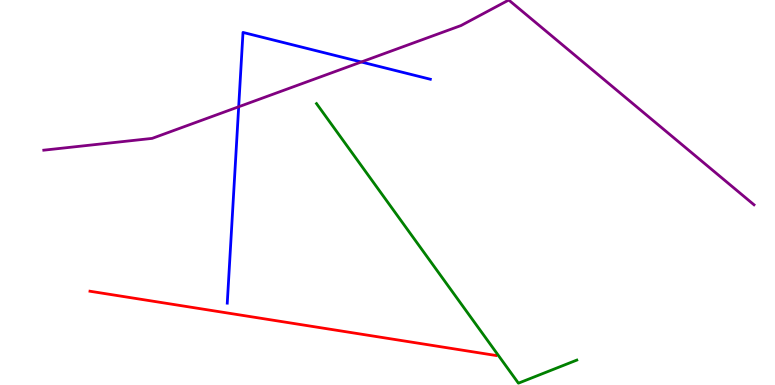[{'lines': ['blue', 'red'], 'intersections': []}, {'lines': ['green', 'red'], 'intersections': []}, {'lines': ['purple', 'red'], 'intersections': []}, {'lines': ['blue', 'green'], 'intersections': []}, {'lines': ['blue', 'purple'], 'intersections': [{'x': 3.08, 'y': 7.23}, {'x': 4.66, 'y': 8.39}]}, {'lines': ['green', 'purple'], 'intersections': []}]